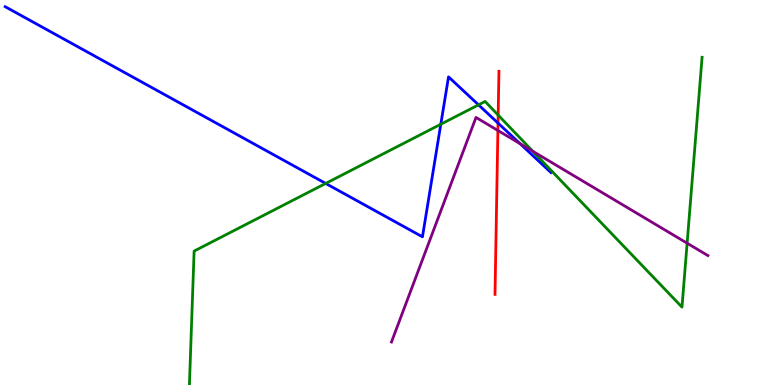[{'lines': ['blue', 'red'], 'intersections': [{'x': 6.43, 'y': 6.8}]}, {'lines': ['green', 'red'], 'intersections': [{'x': 6.43, 'y': 7.01}]}, {'lines': ['purple', 'red'], 'intersections': [{'x': 6.42, 'y': 6.61}]}, {'lines': ['blue', 'green'], 'intersections': [{'x': 4.2, 'y': 5.24}, {'x': 5.69, 'y': 6.77}, {'x': 6.17, 'y': 7.28}]}, {'lines': ['blue', 'purple'], 'intersections': [{'x': 6.71, 'y': 6.27}]}, {'lines': ['green', 'purple'], 'intersections': [{'x': 6.87, 'y': 6.07}, {'x': 8.87, 'y': 3.68}]}]